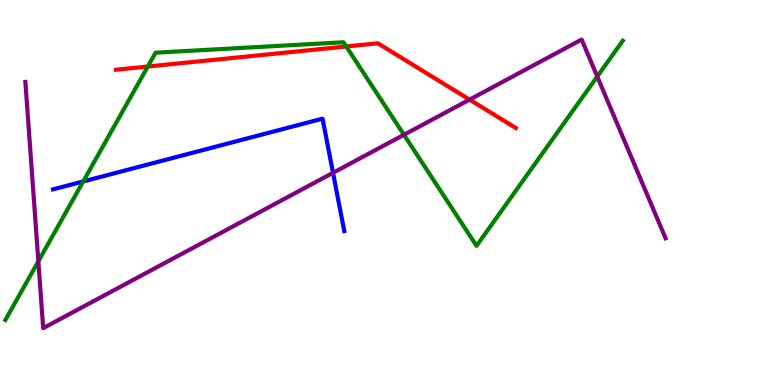[{'lines': ['blue', 'red'], 'intersections': []}, {'lines': ['green', 'red'], 'intersections': [{'x': 1.91, 'y': 8.27}, {'x': 4.47, 'y': 8.79}]}, {'lines': ['purple', 'red'], 'intersections': [{'x': 6.06, 'y': 7.41}]}, {'lines': ['blue', 'green'], 'intersections': [{'x': 1.07, 'y': 5.29}]}, {'lines': ['blue', 'purple'], 'intersections': [{'x': 4.3, 'y': 5.51}]}, {'lines': ['green', 'purple'], 'intersections': [{'x': 0.495, 'y': 3.21}, {'x': 5.21, 'y': 6.5}, {'x': 7.71, 'y': 8.01}]}]